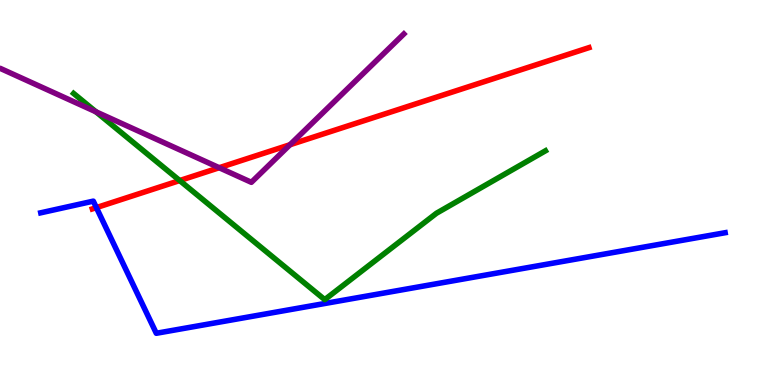[{'lines': ['blue', 'red'], 'intersections': [{'x': 1.24, 'y': 4.61}]}, {'lines': ['green', 'red'], 'intersections': [{'x': 2.32, 'y': 5.31}]}, {'lines': ['purple', 'red'], 'intersections': [{'x': 2.83, 'y': 5.64}, {'x': 3.74, 'y': 6.24}]}, {'lines': ['blue', 'green'], 'intersections': []}, {'lines': ['blue', 'purple'], 'intersections': []}, {'lines': ['green', 'purple'], 'intersections': [{'x': 1.24, 'y': 7.1}]}]